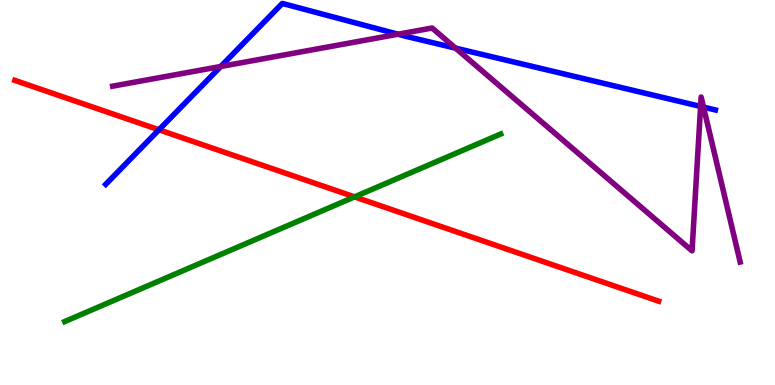[{'lines': ['blue', 'red'], 'intersections': [{'x': 2.05, 'y': 6.63}]}, {'lines': ['green', 'red'], 'intersections': [{'x': 4.57, 'y': 4.89}]}, {'lines': ['purple', 'red'], 'intersections': []}, {'lines': ['blue', 'green'], 'intersections': []}, {'lines': ['blue', 'purple'], 'intersections': [{'x': 2.85, 'y': 8.27}, {'x': 5.14, 'y': 9.11}, {'x': 5.88, 'y': 8.75}, {'x': 9.04, 'y': 7.24}, {'x': 9.08, 'y': 7.22}]}, {'lines': ['green', 'purple'], 'intersections': []}]